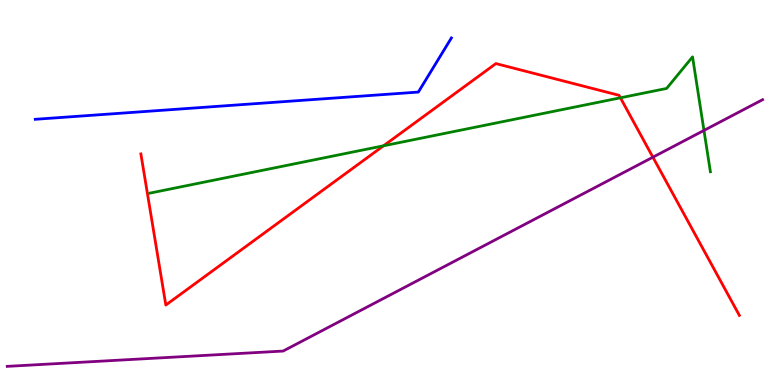[{'lines': ['blue', 'red'], 'intersections': []}, {'lines': ['green', 'red'], 'intersections': [{'x': 4.95, 'y': 6.21}, {'x': 8.01, 'y': 7.46}]}, {'lines': ['purple', 'red'], 'intersections': [{'x': 8.42, 'y': 5.92}]}, {'lines': ['blue', 'green'], 'intersections': []}, {'lines': ['blue', 'purple'], 'intersections': []}, {'lines': ['green', 'purple'], 'intersections': [{'x': 9.08, 'y': 6.61}]}]